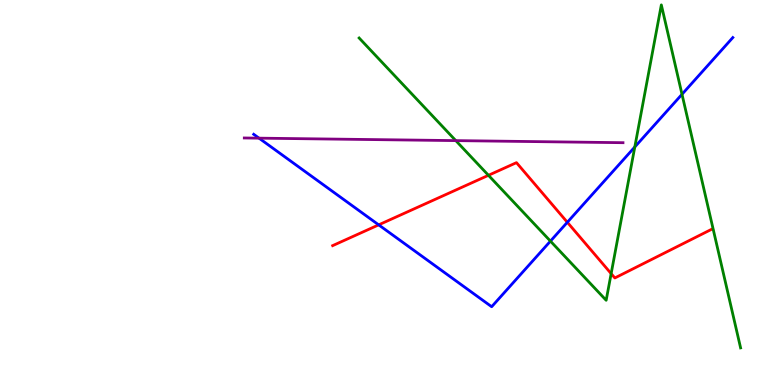[{'lines': ['blue', 'red'], 'intersections': [{'x': 4.89, 'y': 4.16}, {'x': 7.32, 'y': 4.23}]}, {'lines': ['green', 'red'], 'intersections': [{'x': 6.3, 'y': 5.45}, {'x': 7.89, 'y': 2.89}]}, {'lines': ['purple', 'red'], 'intersections': []}, {'lines': ['blue', 'green'], 'intersections': [{'x': 7.1, 'y': 3.74}, {'x': 8.19, 'y': 6.18}, {'x': 8.8, 'y': 7.55}]}, {'lines': ['blue', 'purple'], 'intersections': [{'x': 3.34, 'y': 6.41}]}, {'lines': ['green', 'purple'], 'intersections': [{'x': 5.88, 'y': 6.35}]}]